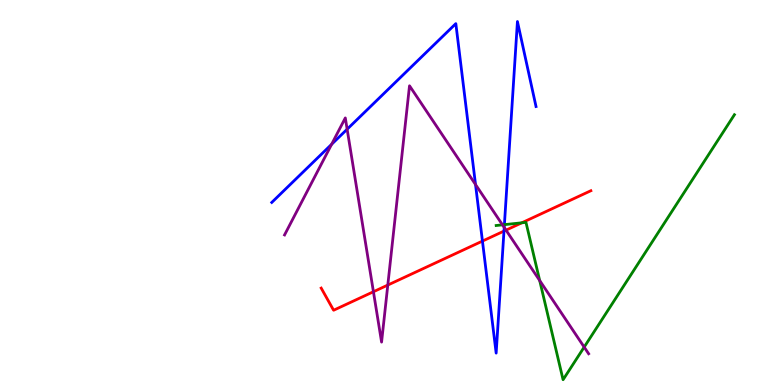[{'lines': ['blue', 'red'], 'intersections': [{'x': 6.23, 'y': 3.74}, {'x': 6.5, 'y': 4.0}]}, {'lines': ['green', 'red'], 'intersections': [{'x': 6.73, 'y': 4.21}]}, {'lines': ['purple', 'red'], 'intersections': [{'x': 4.82, 'y': 2.42}, {'x': 5.0, 'y': 2.6}, {'x': 6.53, 'y': 4.02}]}, {'lines': ['blue', 'green'], 'intersections': [{'x': 6.51, 'y': 4.17}]}, {'lines': ['blue', 'purple'], 'intersections': [{'x': 4.28, 'y': 6.25}, {'x': 4.48, 'y': 6.64}, {'x': 6.14, 'y': 5.21}, {'x': 6.51, 'y': 4.09}]}, {'lines': ['green', 'purple'], 'intersections': [{'x': 6.48, 'y': 4.16}, {'x': 6.96, 'y': 2.71}, {'x': 7.54, 'y': 0.985}]}]